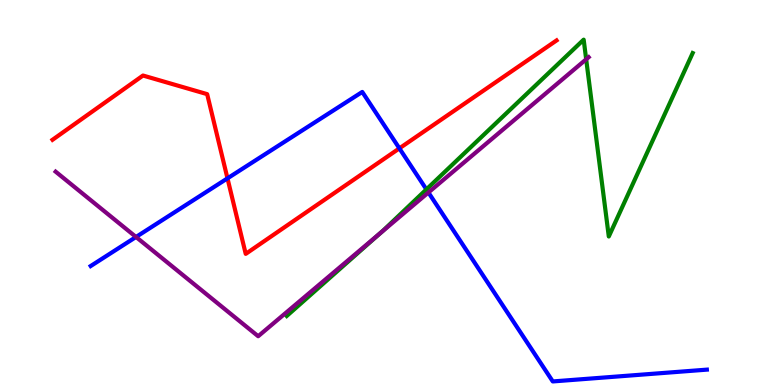[{'lines': ['blue', 'red'], 'intersections': [{'x': 2.94, 'y': 5.37}, {'x': 5.15, 'y': 6.15}]}, {'lines': ['green', 'red'], 'intersections': []}, {'lines': ['purple', 'red'], 'intersections': []}, {'lines': ['blue', 'green'], 'intersections': [{'x': 5.5, 'y': 5.08}]}, {'lines': ['blue', 'purple'], 'intersections': [{'x': 1.76, 'y': 3.84}, {'x': 5.53, 'y': 5.0}]}, {'lines': ['green', 'purple'], 'intersections': [{'x': 4.91, 'y': 3.94}, {'x': 7.56, 'y': 8.46}]}]